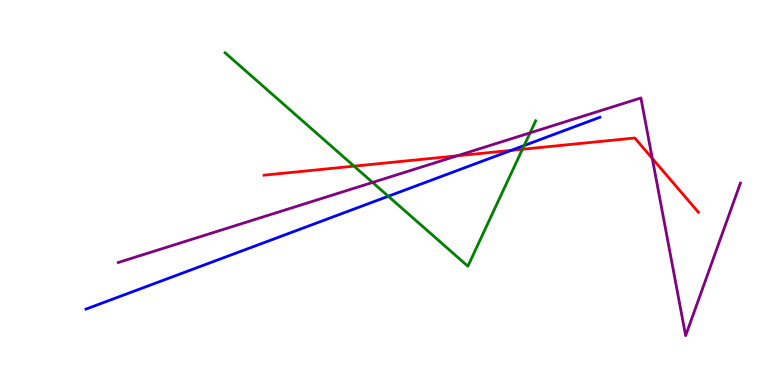[{'lines': ['blue', 'red'], 'intersections': [{'x': 6.6, 'y': 6.09}]}, {'lines': ['green', 'red'], 'intersections': [{'x': 4.57, 'y': 5.68}, {'x': 6.74, 'y': 6.12}]}, {'lines': ['purple', 'red'], 'intersections': [{'x': 5.9, 'y': 5.95}, {'x': 8.42, 'y': 5.88}]}, {'lines': ['blue', 'green'], 'intersections': [{'x': 5.01, 'y': 4.9}, {'x': 6.76, 'y': 6.22}]}, {'lines': ['blue', 'purple'], 'intersections': []}, {'lines': ['green', 'purple'], 'intersections': [{'x': 4.81, 'y': 5.26}, {'x': 6.84, 'y': 6.55}]}]